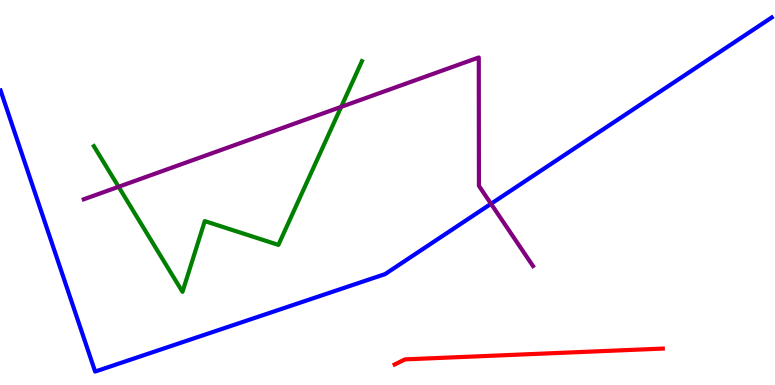[{'lines': ['blue', 'red'], 'intersections': []}, {'lines': ['green', 'red'], 'intersections': []}, {'lines': ['purple', 'red'], 'intersections': []}, {'lines': ['blue', 'green'], 'intersections': []}, {'lines': ['blue', 'purple'], 'intersections': [{'x': 6.34, 'y': 4.71}]}, {'lines': ['green', 'purple'], 'intersections': [{'x': 1.53, 'y': 5.15}, {'x': 4.4, 'y': 7.22}]}]